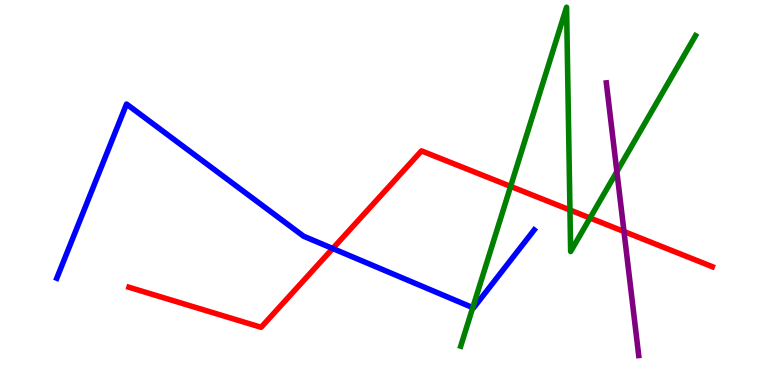[{'lines': ['blue', 'red'], 'intersections': [{'x': 4.29, 'y': 3.55}]}, {'lines': ['green', 'red'], 'intersections': [{'x': 6.59, 'y': 5.16}, {'x': 7.35, 'y': 4.55}, {'x': 7.61, 'y': 4.34}]}, {'lines': ['purple', 'red'], 'intersections': [{'x': 8.05, 'y': 3.99}]}, {'lines': ['blue', 'green'], 'intersections': [{'x': 6.1, 'y': 2.01}]}, {'lines': ['blue', 'purple'], 'intersections': []}, {'lines': ['green', 'purple'], 'intersections': [{'x': 7.96, 'y': 5.54}]}]